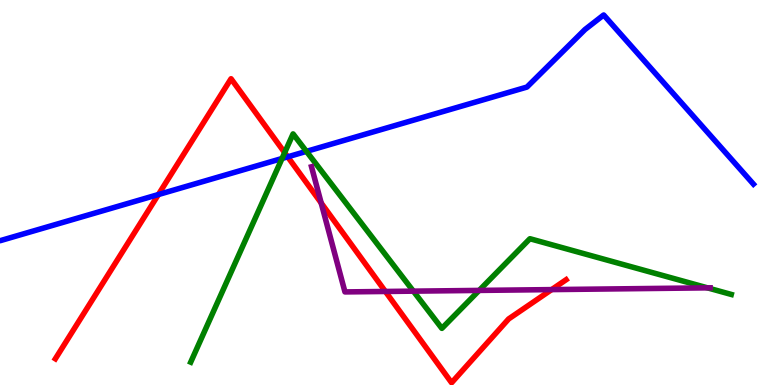[{'lines': ['blue', 'red'], 'intersections': [{'x': 2.04, 'y': 4.95}, {'x': 3.71, 'y': 5.93}]}, {'lines': ['green', 'red'], 'intersections': [{'x': 3.67, 'y': 6.04}]}, {'lines': ['purple', 'red'], 'intersections': [{'x': 4.14, 'y': 4.73}, {'x': 4.97, 'y': 2.43}, {'x': 7.12, 'y': 2.48}]}, {'lines': ['blue', 'green'], 'intersections': [{'x': 3.64, 'y': 5.88}, {'x': 3.95, 'y': 6.07}]}, {'lines': ['blue', 'purple'], 'intersections': []}, {'lines': ['green', 'purple'], 'intersections': [{'x': 5.33, 'y': 2.44}, {'x': 6.18, 'y': 2.46}, {'x': 9.13, 'y': 2.52}]}]